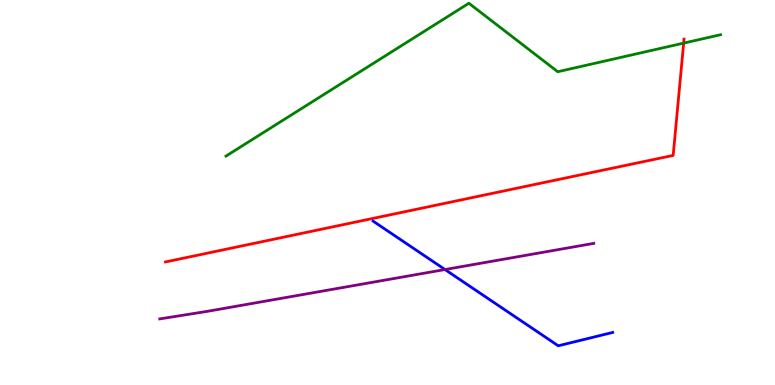[{'lines': ['blue', 'red'], 'intersections': []}, {'lines': ['green', 'red'], 'intersections': [{'x': 8.82, 'y': 8.88}]}, {'lines': ['purple', 'red'], 'intersections': []}, {'lines': ['blue', 'green'], 'intersections': []}, {'lines': ['blue', 'purple'], 'intersections': [{'x': 5.74, 'y': 3.0}]}, {'lines': ['green', 'purple'], 'intersections': []}]